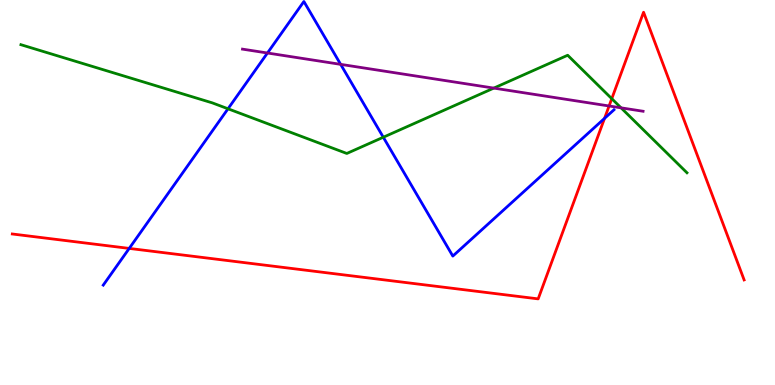[{'lines': ['blue', 'red'], 'intersections': [{'x': 1.67, 'y': 3.55}, {'x': 7.8, 'y': 6.93}]}, {'lines': ['green', 'red'], 'intersections': [{'x': 7.89, 'y': 7.44}]}, {'lines': ['purple', 'red'], 'intersections': [{'x': 7.86, 'y': 7.25}]}, {'lines': ['blue', 'green'], 'intersections': [{'x': 2.94, 'y': 7.17}, {'x': 4.95, 'y': 6.44}]}, {'lines': ['blue', 'purple'], 'intersections': [{'x': 3.45, 'y': 8.62}, {'x': 4.4, 'y': 8.33}]}, {'lines': ['green', 'purple'], 'intersections': [{'x': 6.37, 'y': 7.71}, {'x': 8.01, 'y': 7.2}]}]